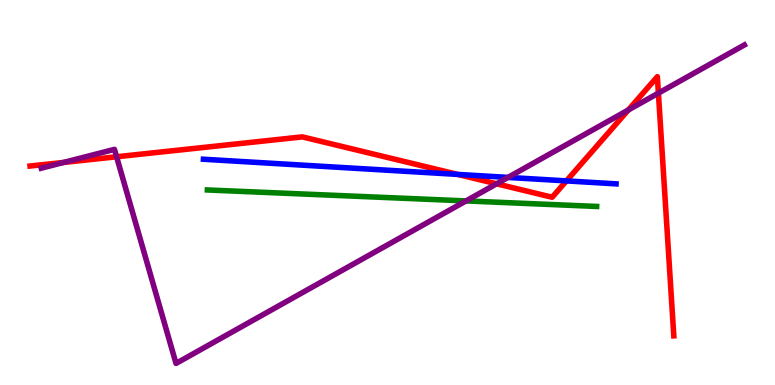[{'lines': ['blue', 'red'], 'intersections': [{'x': 5.91, 'y': 5.47}, {'x': 7.31, 'y': 5.3}]}, {'lines': ['green', 'red'], 'intersections': []}, {'lines': ['purple', 'red'], 'intersections': [{'x': 0.821, 'y': 5.78}, {'x': 1.5, 'y': 5.93}, {'x': 6.41, 'y': 5.23}, {'x': 8.11, 'y': 7.14}, {'x': 8.5, 'y': 7.58}]}, {'lines': ['blue', 'green'], 'intersections': []}, {'lines': ['blue', 'purple'], 'intersections': [{'x': 6.55, 'y': 5.39}]}, {'lines': ['green', 'purple'], 'intersections': [{'x': 6.01, 'y': 4.78}]}]